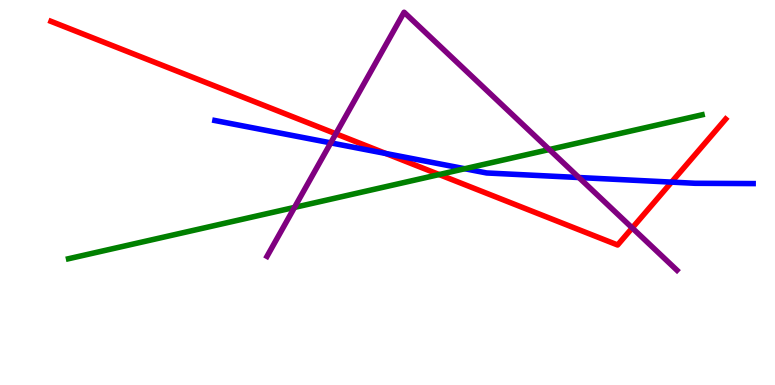[{'lines': ['blue', 'red'], 'intersections': [{'x': 4.98, 'y': 6.01}, {'x': 8.67, 'y': 5.27}]}, {'lines': ['green', 'red'], 'intersections': [{'x': 5.67, 'y': 5.47}]}, {'lines': ['purple', 'red'], 'intersections': [{'x': 4.33, 'y': 6.53}, {'x': 8.16, 'y': 4.08}]}, {'lines': ['blue', 'green'], 'intersections': [{'x': 6.0, 'y': 5.62}]}, {'lines': ['blue', 'purple'], 'intersections': [{'x': 4.27, 'y': 6.29}, {'x': 7.47, 'y': 5.39}]}, {'lines': ['green', 'purple'], 'intersections': [{'x': 3.8, 'y': 4.61}, {'x': 7.09, 'y': 6.12}]}]